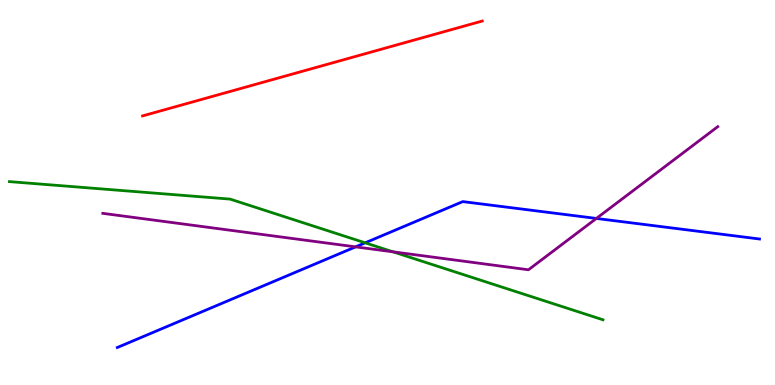[{'lines': ['blue', 'red'], 'intersections': []}, {'lines': ['green', 'red'], 'intersections': []}, {'lines': ['purple', 'red'], 'intersections': []}, {'lines': ['blue', 'green'], 'intersections': [{'x': 4.71, 'y': 3.69}]}, {'lines': ['blue', 'purple'], 'intersections': [{'x': 4.59, 'y': 3.59}, {'x': 7.7, 'y': 4.33}]}, {'lines': ['green', 'purple'], 'intersections': [{'x': 5.07, 'y': 3.46}]}]